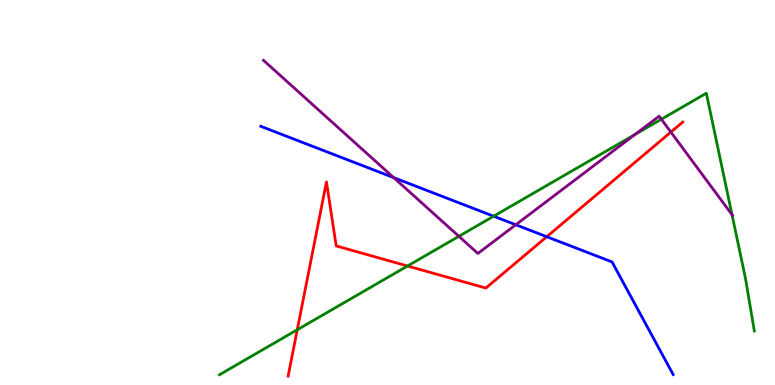[{'lines': ['blue', 'red'], 'intersections': [{'x': 7.05, 'y': 3.85}]}, {'lines': ['green', 'red'], 'intersections': [{'x': 3.84, 'y': 1.44}, {'x': 5.26, 'y': 3.09}]}, {'lines': ['purple', 'red'], 'intersections': [{'x': 8.66, 'y': 6.57}]}, {'lines': ['blue', 'green'], 'intersections': [{'x': 6.37, 'y': 4.38}]}, {'lines': ['blue', 'purple'], 'intersections': [{'x': 5.08, 'y': 5.39}, {'x': 6.66, 'y': 4.16}]}, {'lines': ['green', 'purple'], 'intersections': [{'x': 5.92, 'y': 3.86}, {'x': 8.19, 'y': 6.51}, {'x': 8.53, 'y': 6.9}, {'x': 9.45, 'y': 4.42}]}]